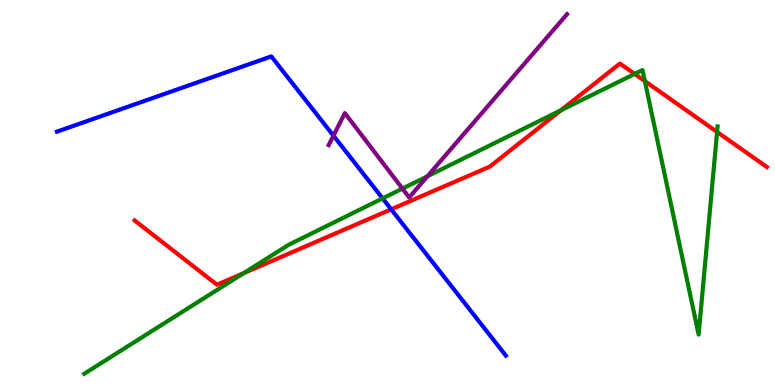[{'lines': ['blue', 'red'], 'intersections': [{'x': 5.05, 'y': 4.56}]}, {'lines': ['green', 'red'], 'intersections': [{'x': 3.14, 'y': 2.91}, {'x': 7.24, 'y': 7.13}, {'x': 8.19, 'y': 8.08}, {'x': 8.32, 'y': 7.89}, {'x': 9.25, 'y': 6.57}]}, {'lines': ['purple', 'red'], 'intersections': []}, {'lines': ['blue', 'green'], 'intersections': [{'x': 4.94, 'y': 4.85}]}, {'lines': ['blue', 'purple'], 'intersections': [{'x': 4.3, 'y': 6.48}]}, {'lines': ['green', 'purple'], 'intersections': [{'x': 5.19, 'y': 5.1}, {'x': 5.52, 'y': 5.42}]}]